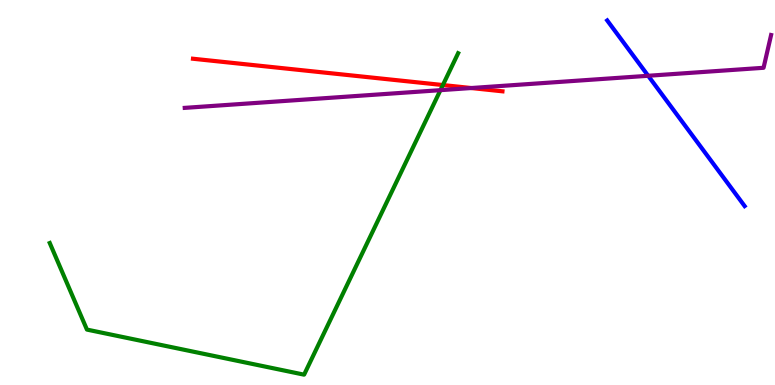[{'lines': ['blue', 'red'], 'intersections': []}, {'lines': ['green', 'red'], 'intersections': [{'x': 5.71, 'y': 7.79}]}, {'lines': ['purple', 'red'], 'intersections': [{'x': 6.08, 'y': 7.71}]}, {'lines': ['blue', 'green'], 'intersections': []}, {'lines': ['blue', 'purple'], 'intersections': [{'x': 8.36, 'y': 8.03}]}, {'lines': ['green', 'purple'], 'intersections': [{'x': 5.68, 'y': 7.66}]}]